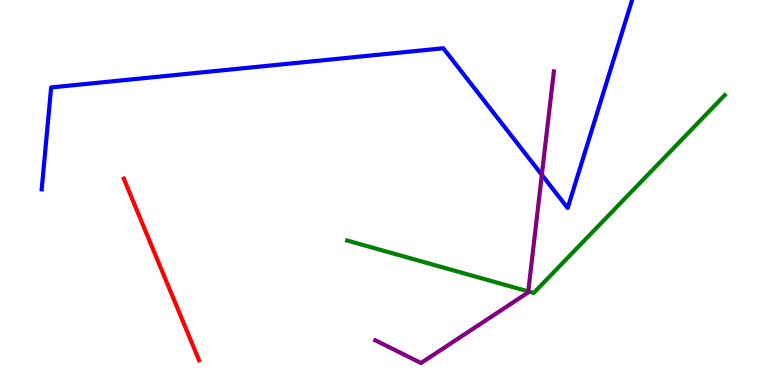[{'lines': ['blue', 'red'], 'intersections': []}, {'lines': ['green', 'red'], 'intersections': []}, {'lines': ['purple', 'red'], 'intersections': []}, {'lines': ['blue', 'green'], 'intersections': []}, {'lines': ['blue', 'purple'], 'intersections': [{'x': 6.99, 'y': 5.46}]}, {'lines': ['green', 'purple'], 'intersections': [{'x': 6.82, 'y': 2.43}]}]